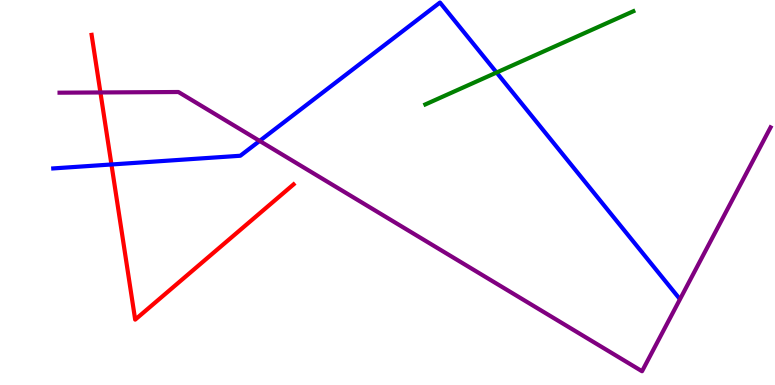[{'lines': ['blue', 'red'], 'intersections': [{'x': 1.44, 'y': 5.73}]}, {'lines': ['green', 'red'], 'intersections': []}, {'lines': ['purple', 'red'], 'intersections': [{'x': 1.3, 'y': 7.6}]}, {'lines': ['blue', 'green'], 'intersections': [{'x': 6.41, 'y': 8.12}]}, {'lines': ['blue', 'purple'], 'intersections': [{'x': 3.35, 'y': 6.34}]}, {'lines': ['green', 'purple'], 'intersections': []}]